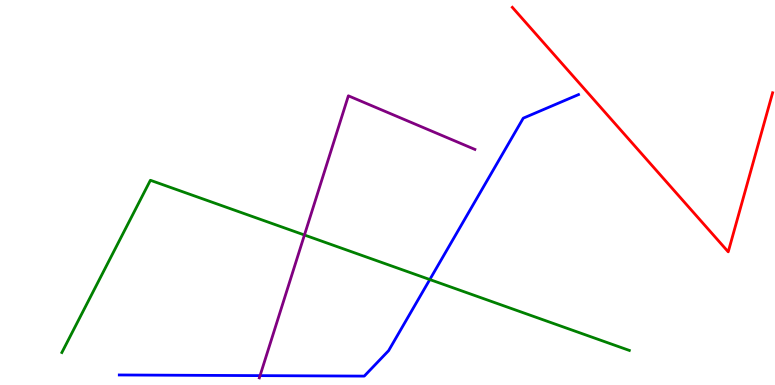[{'lines': ['blue', 'red'], 'intersections': []}, {'lines': ['green', 'red'], 'intersections': []}, {'lines': ['purple', 'red'], 'intersections': []}, {'lines': ['blue', 'green'], 'intersections': [{'x': 5.55, 'y': 2.74}]}, {'lines': ['blue', 'purple'], 'intersections': [{'x': 3.36, 'y': 0.243}]}, {'lines': ['green', 'purple'], 'intersections': [{'x': 3.93, 'y': 3.9}]}]